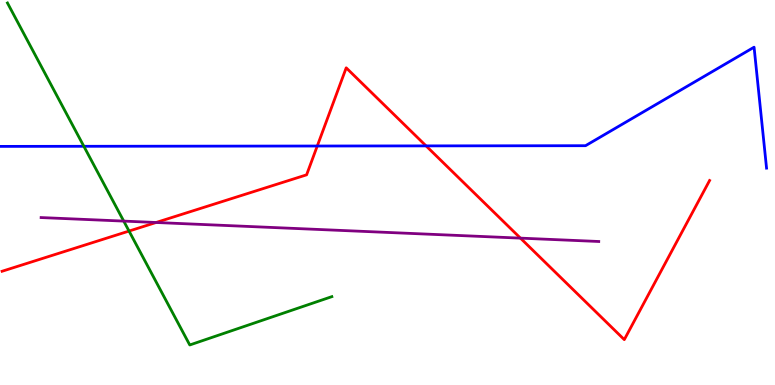[{'lines': ['blue', 'red'], 'intersections': [{'x': 4.09, 'y': 6.21}, {'x': 5.5, 'y': 6.21}]}, {'lines': ['green', 'red'], 'intersections': [{'x': 1.67, 'y': 4.0}]}, {'lines': ['purple', 'red'], 'intersections': [{'x': 2.01, 'y': 4.22}, {'x': 6.72, 'y': 3.81}]}, {'lines': ['blue', 'green'], 'intersections': [{'x': 1.08, 'y': 6.2}]}, {'lines': ['blue', 'purple'], 'intersections': []}, {'lines': ['green', 'purple'], 'intersections': [{'x': 1.6, 'y': 4.26}]}]